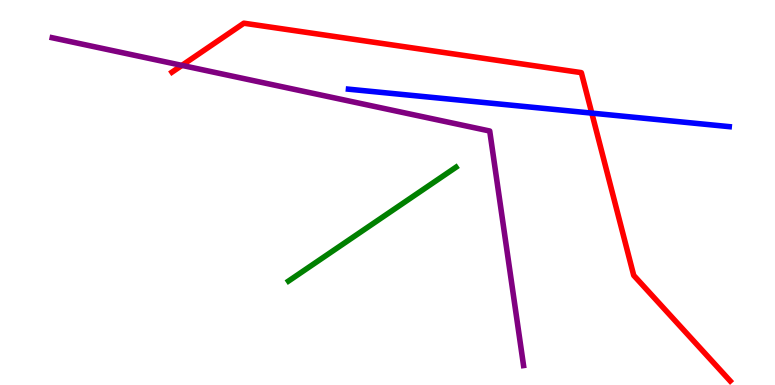[{'lines': ['blue', 'red'], 'intersections': [{'x': 7.64, 'y': 7.06}]}, {'lines': ['green', 'red'], 'intersections': []}, {'lines': ['purple', 'red'], 'intersections': [{'x': 2.35, 'y': 8.3}]}, {'lines': ['blue', 'green'], 'intersections': []}, {'lines': ['blue', 'purple'], 'intersections': []}, {'lines': ['green', 'purple'], 'intersections': []}]